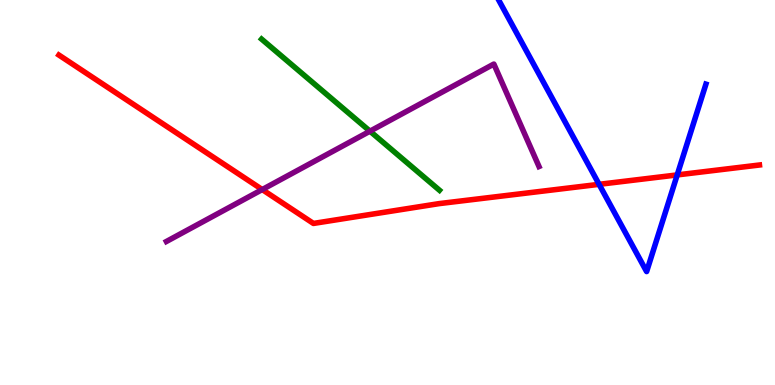[{'lines': ['blue', 'red'], 'intersections': [{'x': 7.73, 'y': 5.21}, {'x': 8.74, 'y': 5.46}]}, {'lines': ['green', 'red'], 'intersections': []}, {'lines': ['purple', 'red'], 'intersections': [{'x': 3.38, 'y': 5.08}]}, {'lines': ['blue', 'green'], 'intersections': []}, {'lines': ['blue', 'purple'], 'intersections': []}, {'lines': ['green', 'purple'], 'intersections': [{'x': 4.77, 'y': 6.59}]}]